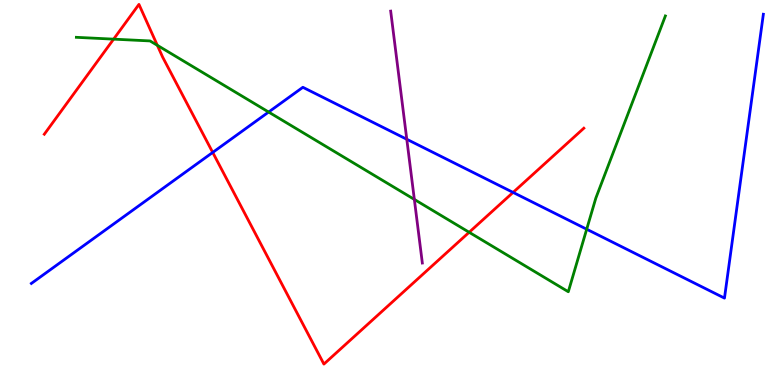[{'lines': ['blue', 'red'], 'intersections': [{'x': 2.74, 'y': 6.04}, {'x': 6.62, 'y': 5.0}]}, {'lines': ['green', 'red'], 'intersections': [{'x': 1.47, 'y': 8.98}, {'x': 2.03, 'y': 8.82}, {'x': 6.05, 'y': 3.97}]}, {'lines': ['purple', 'red'], 'intersections': []}, {'lines': ['blue', 'green'], 'intersections': [{'x': 3.47, 'y': 7.09}, {'x': 7.57, 'y': 4.05}]}, {'lines': ['blue', 'purple'], 'intersections': [{'x': 5.25, 'y': 6.38}]}, {'lines': ['green', 'purple'], 'intersections': [{'x': 5.35, 'y': 4.82}]}]